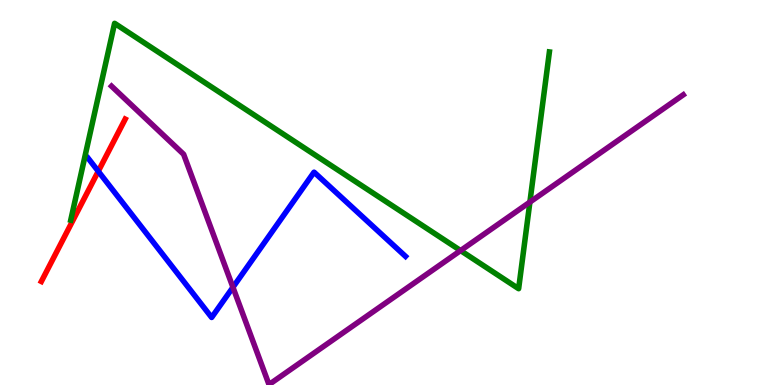[{'lines': ['blue', 'red'], 'intersections': [{'x': 1.27, 'y': 5.55}]}, {'lines': ['green', 'red'], 'intersections': []}, {'lines': ['purple', 'red'], 'intersections': []}, {'lines': ['blue', 'green'], 'intersections': []}, {'lines': ['blue', 'purple'], 'intersections': [{'x': 3.01, 'y': 2.54}]}, {'lines': ['green', 'purple'], 'intersections': [{'x': 5.94, 'y': 3.49}, {'x': 6.84, 'y': 4.75}]}]